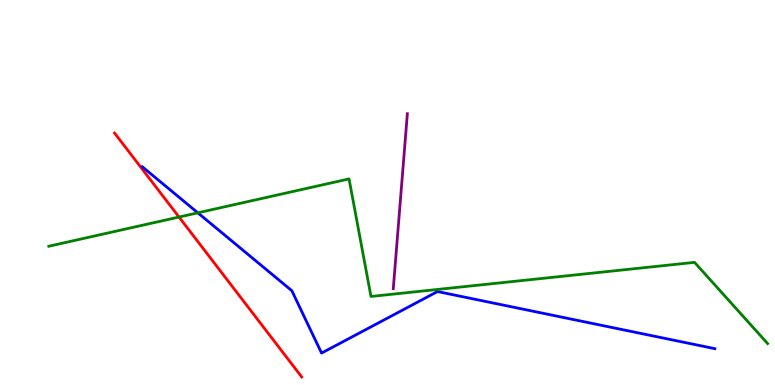[{'lines': ['blue', 'red'], 'intersections': []}, {'lines': ['green', 'red'], 'intersections': [{'x': 2.31, 'y': 4.36}]}, {'lines': ['purple', 'red'], 'intersections': []}, {'lines': ['blue', 'green'], 'intersections': [{'x': 2.55, 'y': 4.47}]}, {'lines': ['blue', 'purple'], 'intersections': []}, {'lines': ['green', 'purple'], 'intersections': []}]